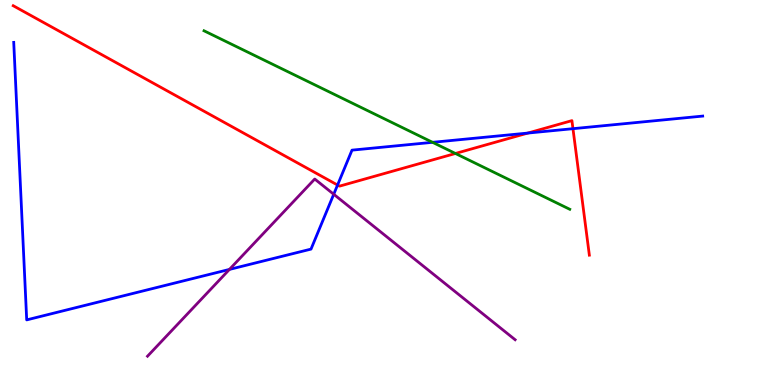[{'lines': ['blue', 'red'], 'intersections': [{'x': 4.36, 'y': 5.19}, {'x': 6.81, 'y': 6.54}, {'x': 7.39, 'y': 6.66}]}, {'lines': ['green', 'red'], 'intersections': [{'x': 5.88, 'y': 6.01}]}, {'lines': ['purple', 'red'], 'intersections': []}, {'lines': ['blue', 'green'], 'intersections': [{'x': 5.58, 'y': 6.3}]}, {'lines': ['blue', 'purple'], 'intersections': [{'x': 2.96, 'y': 3.0}, {'x': 4.31, 'y': 4.95}]}, {'lines': ['green', 'purple'], 'intersections': []}]